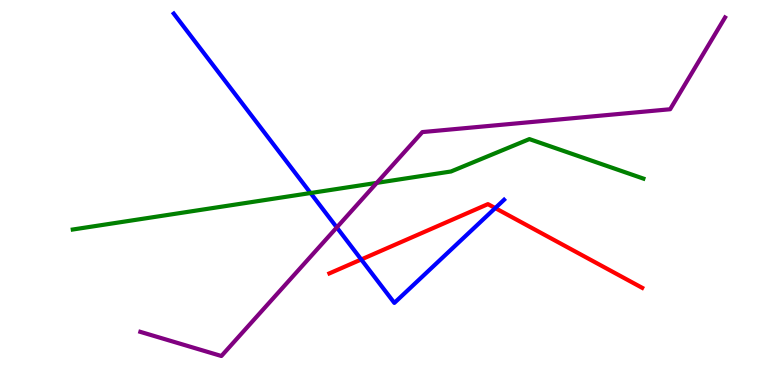[{'lines': ['blue', 'red'], 'intersections': [{'x': 4.66, 'y': 3.26}, {'x': 6.39, 'y': 4.6}]}, {'lines': ['green', 'red'], 'intersections': []}, {'lines': ['purple', 'red'], 'intersections': []}, {'lines': ['blue', 'green'], 'intersections': [{'x': 4.01, 'y': 4.99}]}, {'lines': ['blue', 'purple'], 'intersections': [{'x': 4.35, 'y': 4.09}]}, {'lines': ['green', 'purple'], 'intersections': [{'x': 4.86, 'y': 5.25}]}]